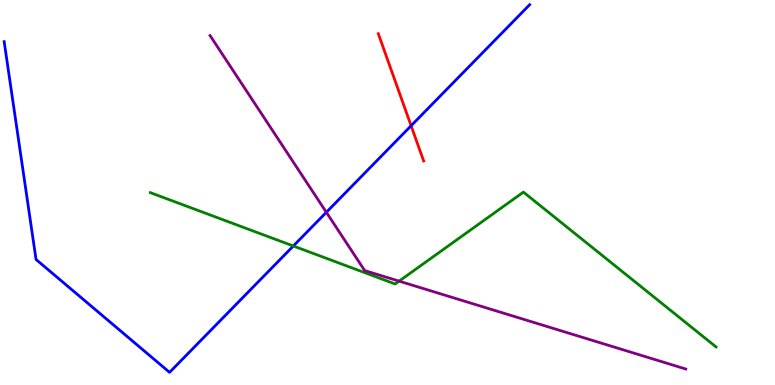[{'lines': ['blue', 'red'], 'intersections': [{'x': 5.3, 'y': 6.73}]}, {'lines': ['green', 'red'], 'intersections': []}, {'lines': ['purple', 'red'], 'intersections': []}, {'lines': ['blue', 'green'], 'intersections': [{'x': 3.78, 'y': 3.61}]}, {'lines': ['blue', 'purple'], 'intersections': [{'x': 4.21, 'y': 4.49}]}, {'lines': ['green', 'purple'], 'intersections': [{'x': 5.15, 'y': 2.7}]}]